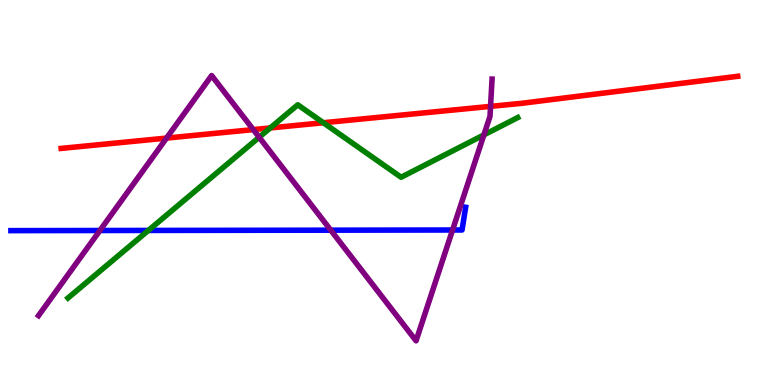[{'lines': ['blue', 'red'], 'intersections': []}, {'lines': ['green', 'red'], 'intersections': [{'x': 3.49, 'y': 6.68}, {'x': 4.17, 'y': 6.81}]}, {'lines': ['purple', 'red'], 'intersections': [{'x': 2.15, 'y': 6.41}, {'x': 3.27, 'y': 6.63}, {'x': 6.33, 'y': 7.24}]}, {'lines': ['blue', 'green'], 'intersections': [{'x': 1.91, 'y': 4.01}]}, {'lines': ['blue', 'purple'], 'intersections': [{'x': 1.29, 'y': 4.01}, {'x': 4.27, 'y': 4.02}, {'x': 5.84, 'y': 4.03}]}, {'lines': ['green', 'purple'], 'intersections': [{'x': 3.34, 'y': 6.44}, {'x': 6.24, 'y': 6.5}]}]